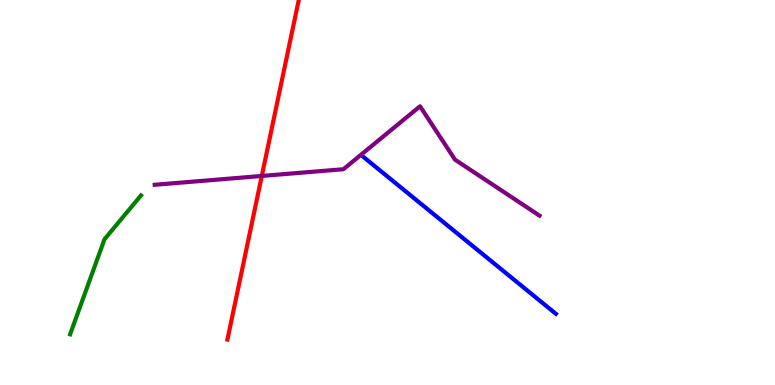[{'lines': ['blue', 'red'], 'intersections': []}, {'lines': ['green', 'red'], 'intersections': []}, {'lines': ['purple', 'red'], 'intersections': [{'x': 3.38, 'y': 5.43}]}, {'lines': ['blue', 'green'], 'intersections': []}, {'lines': ['blue', 'purple'], 'intersections': []}, {'lines': ['green', 'purple'], 'intersections': []}]